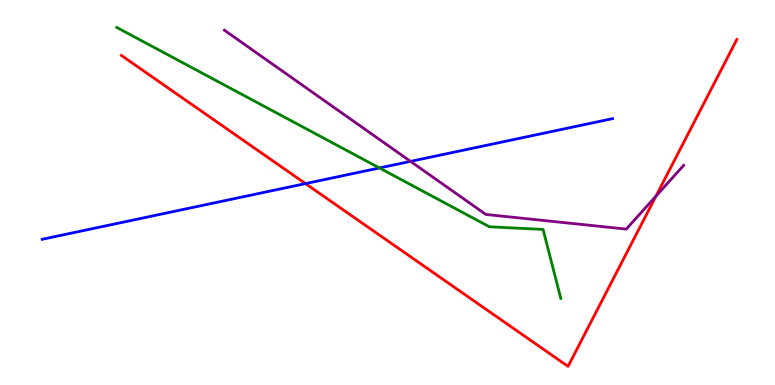[{'lines': ['blue', 'red'], 'intersections': [{'x': 3.94, 'y': 5.23}]}, {'lines': ['green', 'red'], 'intersections': []}, {'lines': ['purple', 'red'], 'intersections': [{'x': 8.46, 'y': 4.91}]}, {'lines': ['blue', 'green'], 'intersections': [{'x': 4.9, 'y': 5.64}]}, {'lines': ['blue', 'purple'], 'intersections': [{'x': 5.3, 'y': 5.81}]}, {'lines': ['green', 'purple'], 'intersections': []}]